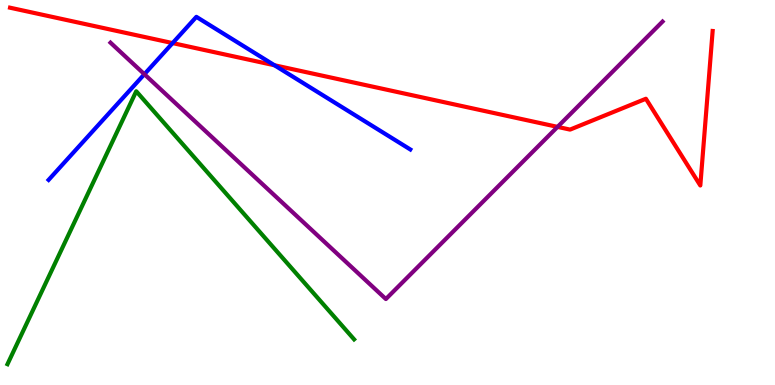[{'lines': ['blue', 'red'], 'intersections': [{'x': 2.23, 'y': 8.88}, {'x': 3.54, 'y': 8.3}]}, {'lines': ['green', 'red'], 'intersections': []}, {'lines': ['purple', 'red'], 'intersections': [{'x': 7.19, 'y': 6.7}]}, {'lines': ['blue', 'green'], 'intersections': []}, {'lines': ['blue', 'purple'], 'intersections': [{'x': 1.86, 'y': 8.07}]}, {'lines': ['green', 'purple'], 'intersections': []}]